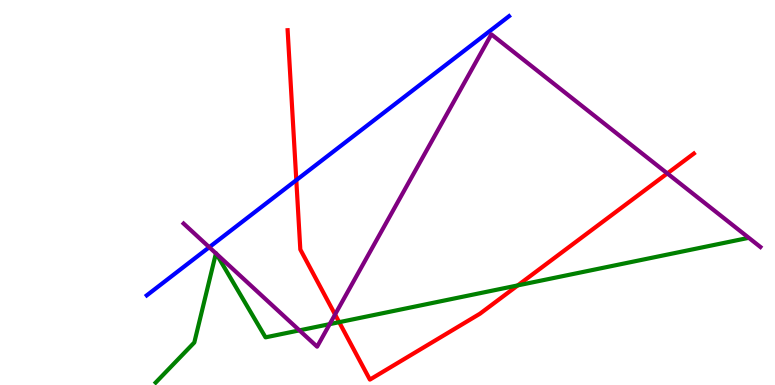[{'lines': ['blue', 'red'], 'intersections': [{'x': 3.82, 'y': 5.32}]}, {'lines': ['green', 'red'], 'intersections': [{'x': 4.38, 'y': 1.63}, {'x': 6.68, 'y': 2.59}]}, {'lines': ['purple', 'red'], 'intersections': [{'x': 4.32, 'y': 1.83}, {'x': 8.61, 'y': 5.5}]}, {'lines': ['blue', 'green'], 'intersections': []}, {'lines': ['blue', 'purple'], 'intersections': [{'x': 2.7, 'y': 3.58}]}, {'lines': ['green', 'purple'], 'intersections': [{'x': 2.79, 'y': 3.42}, {'x': 2.79, 'y': 3.41}, {'x': 3.86, 'y': 1.42}, {'x': 4.25, 'y': 1.58}]}]